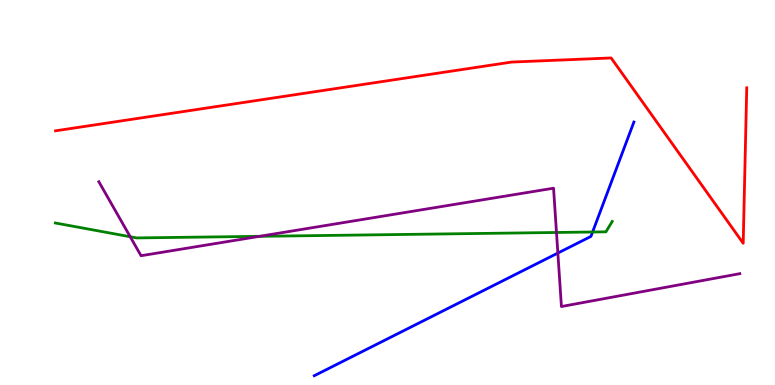[{'lines': ['blue', 'red'], 'intersections': []}, {'lines': ['green', 'red'], 'intersections': []}, {'lines': ['purple', 'red'], 'intersections': []}, {'lines': ['blue', 'green'], 'intersections': [{'x': 7.65, 'y': 3.97}]}, {'lines': ['blue', 'purple'], 'intersections': [{'x': 7.2, 'y': 3.43}]}, {'lines': ['green', 'purple'], 'intersections': [{'x': 1.68, 'y': 3.85}, {'x': 3.35, 'y': 3.86}, {'x': 7.18, 'y': 3.96}]}]